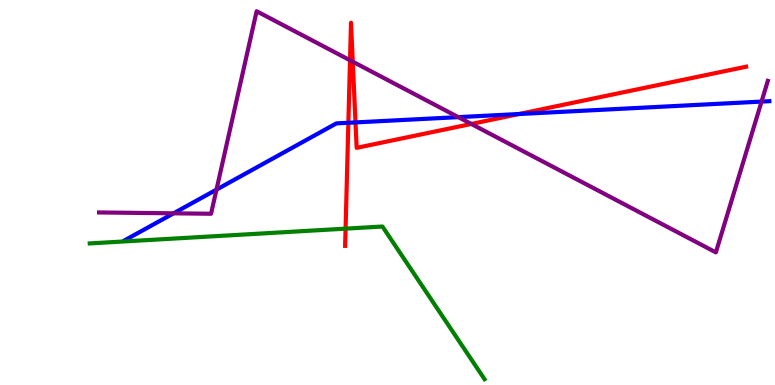[{'lines': ['blue', 'red'], 'intersections': [{'x': 4.5, 'y': 6.81}, {'x': 4.59, 'y': 6.82}, {'x': 6.7, 'y': 7.04}]}, {'lines': ['green', 'red'], 'intersections': [{'x': 4.46, 'y': 4.06}]}, {'lines': ['purple', 'red'], 'intersections': [{'x': 4.52, 'y': 8.43}, {'x': 4.55, 'y': 8.4}, {'x': 6.08, 'y': 6.78}]}, {'lines': ['blue', 'green'], 'intersections': []}, {'lines': ['blue', 'purple'], 'intersections': [{'x': 2.24, 'y': 4.46}, {'x': 2.79, 'y': 5.07}, {'x': 5.91, 'y': 6.96}, {'x': 9.83, 'y': 7.36}]}, {'lines': ['green', 'purple'], 'intersections': []}]